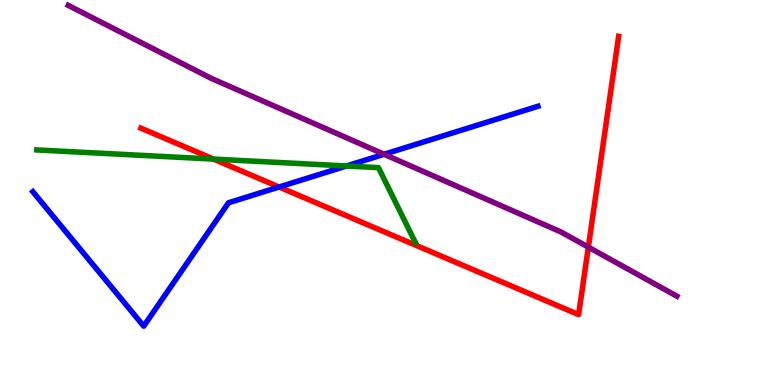[{'lines': ['blue', 'red'], 'intersections': [{'x': 3.6, 'y': 5.14}]}, {'lines': ['green', 'red'], 'intersections': [{'x': 2.76, 'y': 5.87}]}, {'lines': ['purple', 'red'], 'intersections': [{'x': 7.59, 'y': 3.58}]}, {'lines': ['blue', 'green'], 'intersections': [{'x': 4.47, 'y': 5.69}]}, {'lines': ['blue', 'purple'], 'intersections': [{'x': 4.96, 'y': 5.99}]}, {'lines': ['green', 'purple'], 'intersections': []}]